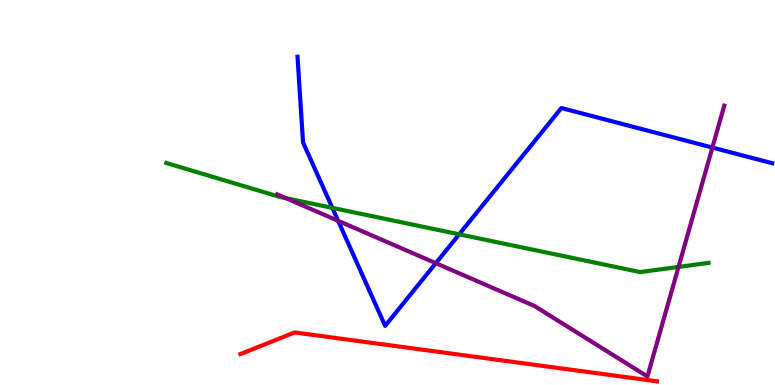[{'lines': ['blue', 'red'], 'intersections': []}, {'lines': ['green', 'red'], 'intersections': []}, {'lines': ['purple', 'red'], 'intersections': []}, {'lines': ['blue', 'green'], 'intersections': [{'x': 4.29, 'y': 4.6}, {'x': 5.92, 'y': 3.91}]}, {'lines': ['blue', 'purple'], 'intersections': [{'x': 4.36, 'y': 4.26}, {'x': 5.62, 'y': 3.16}, {'x': 9.19, 'y': 6.17}]}, {'lines': ['green', 'purple'], 'intersections': [{'x': 3.69, 'y': 4.85}, {'x': 8.75, 'y': 3.07}]}]